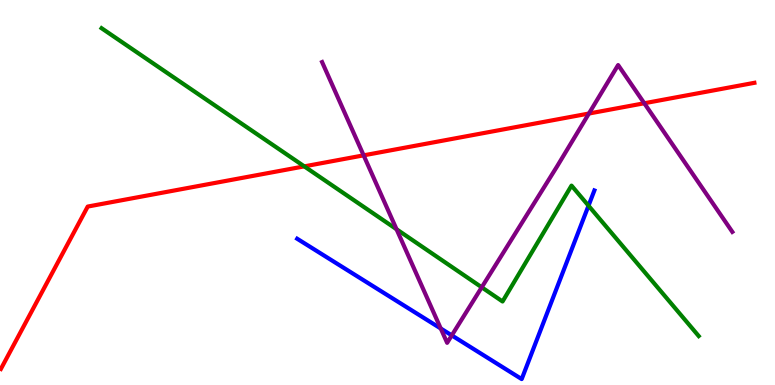[{'lines': ['blue', 'red'], 'intersections': []}, {'lines': ['green', 'red'], 'intersections': [{'x': 3.93, 'y': 5.68}]}, {'lines': ['purple', 'red'], 'intersections': [{'x': 4.69, 'y': 5.97}, {'x': 7.6, 'y': 7.05}, {'x': 8.31, 'y': 7.32}]}, {'lines': ['blue', 'green'], 'intersections': [{'x': 7.59, 'y': 4.66}]}, {'lines': ['blue', 'purple'], 'intersections': [{'x': 5.69, 'y': 1.47}, {'x': 5.83, 'y': 1.29}]}, {'lines': ['green', 'purple'], 'intersections': [{'x': 5.12, 'y': 4.05}, {'x': 6.22, 'y': 2.54}]}]